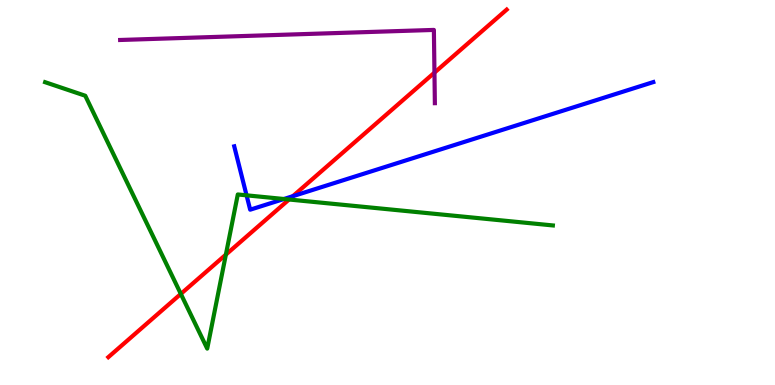[{'lines': ['blue', 'red'], 'intersections': [{'x': 3.78, 'y': 4.9}]}, {'lines': ['green', 'red'], 'intersections': [{'x': 2.33, 'y': 2.37}, {'x': 2.91, 'y': 3.39}, {'x': 3.73, 'y': 4.82}]}, {'lines': ['purple', 'red'], 'intersections': [{'x': 5.61, 'y': 8.11}]}, {'lines': ['blue', 'green'], 'intersections': [{'x': 3.18, 'y': 4.93}, {'x': 3.66, 'y': 4.83}]}, {'lines': ['blue', 'purple'], 'intersections': []}, {'lines': ['green', 'purple'], 'intersections': []}]